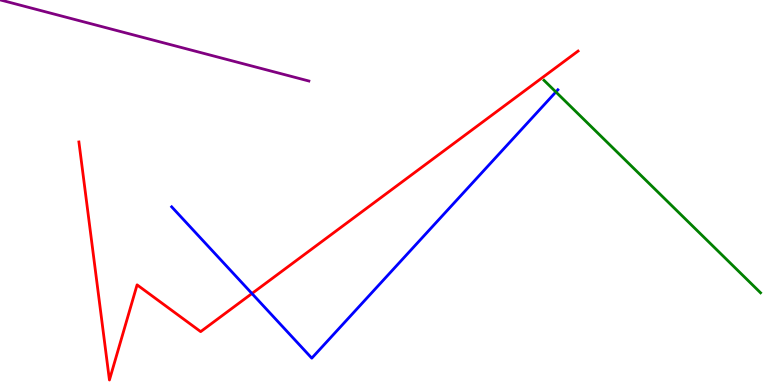[{'lines': ['blue', 'red'], 'intersections': [{'x': 3.25, 'y': 2.38}]}, {'lines': ['green', 'red'], 'intersections': []}, {'lines': ['purple', 'red'], 'intersections': []}, {'lines': ['blue', 'green'], 'intersections': [{'x': 7.17, 'y': 7.61}]}, {'lines': ['blue', 'purple'], 'intersections': []}, {'lines': ['green', 'purple'], 'intersections': []}]